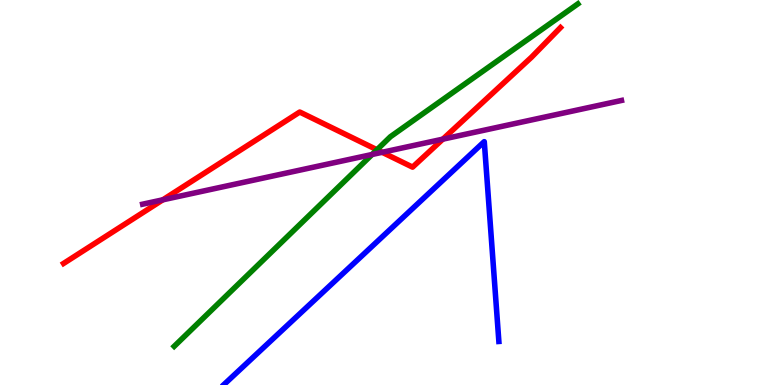[{'lines': ['blue', 'red'], 'intersections': []}, {'lines': ['green', 'red'], 'intersections': [{'x': 4.86, 'y': 6.11}]}, {'lines': ['purple', 'red'], 'intersections': [{'x': 2.1, 'y': 4.81}, {'x': 4.93, 'y': 6.04}, {'x': 5.71, 'y': 6.39}]}, {'lines': ['blue', 'green'], 'intersections': []}, {'lines': ['blue', 'purple'], 'intersections': []}, {'lines': ['green', 'purple'], 'intersections': [{'x': 4.8, 'y': 5.99}]}]